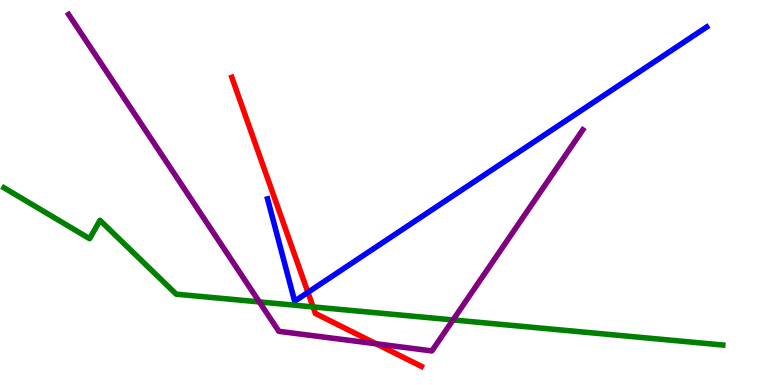[{'lines': ['blue', 'red'], 'intersections': [{'x': 3.97, 'y': 2.41}]}, {'lines': ['green', 'red'], 'intersections': [{'x': 4.04, 'y': 2.03}]}, {'lines': ['purple', 'red'], 'intersections': [{'x': 4.85, 'y': 1.07}]}, {'lines': ['blue', 'green'], 'intersections': []}, {'lines': ['blue', 'purple'], 'intersections': []}, {'lines': ['green', 'purple'], 'intersections': [{'x': 3.35, 'y': 2.16}, {'x': 5.85, 'y': 1.69}]}]